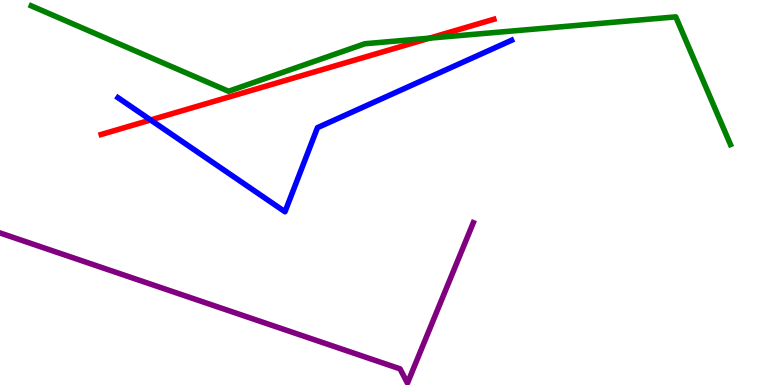[{'lines': ['blue', 'red'], 'intersections': [{'x': 1.94, 'y': 6.88}]}, {'lines': ['green', 'red'], 'intersections': [{'x': 5.54, 'y': 9.01}]}, {'lines': ['purple', 'red'], 'intersections': []}, {'lines': ['blue', 'green'], 'intersections': []}, {'lines': ['blue', 'purple'], 'intersections': []}, {'lines': ['green', 'purple'], 'intersections': []}]